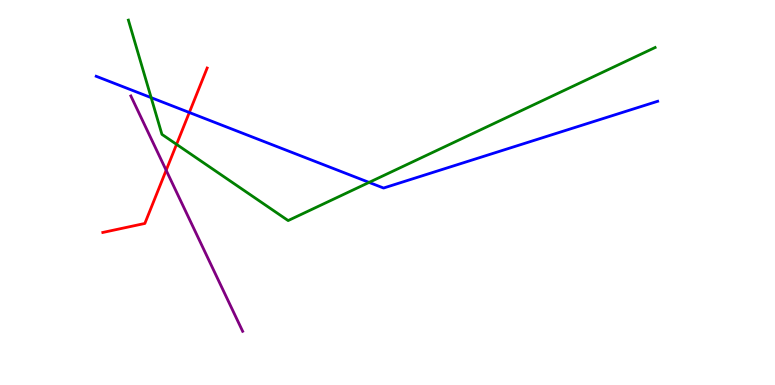[{'lines': ['blue', 'red'], 'intersections': [{'x': 2.44, 'y': 7.08}]}, {'lines': ['green', 'red'], 'intersections': [{'x': 2.28, 'y': 6.25}]}, {'lines': ['purple', 'red'], 'intersections': [{'x': 2.14, 'y': 5.58}]}, {'lines': ['blue', 'green'], 'intersections': [{'x': 1.95, 'y': 7.46}, {'x': 4.76, 'y': 5.26}]}, {'lines': ['blue', 'purple'], 'intersections': []}, {'lines': ['green', 'purple'], 'intersections': []}]